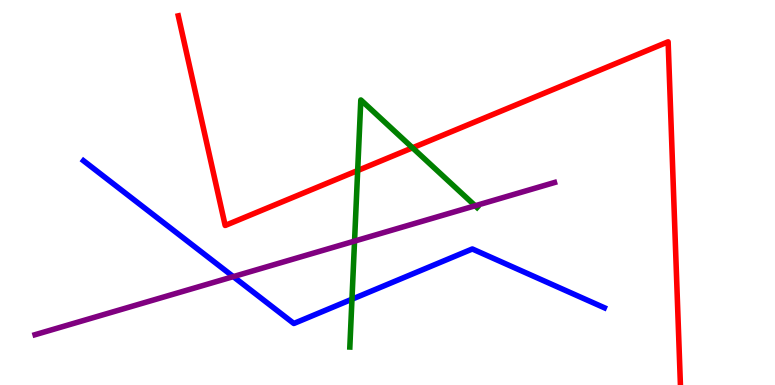[{'lines': ['blue', 'red'], 'intersections': []}, {'lines': ['green', 'red'], 'intersections': [{'x': 4.62, 'y': 5.57}, {'x': 5.32, 'y': 6.16}]}, {'lines': ['purple', 'red'], 'intersections': []}, {'lines': ['blue', 'green'], 'intersections': [{'x': 4.54, 'y': 2.23}]}, {'lines': ['blue', 'purple'], 'intersections': [{'x': 3.01, 'y': 2.81}]}, {'lines': ['green', 'purple'], 'intersections': [{'x': 4.57, 'y': 3.74}, {'x': 6.13, 'y': 4.66}]}]